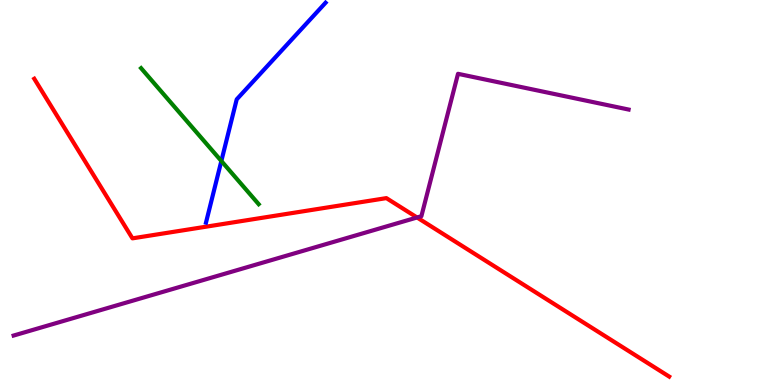[{'lines': ['blue', 'red'], 'intersections': []}, {'lines': ['green', 'red'], 'intersections': []}, {'lines': ['purple', 'red'], 'intersections': [{'x': 5.38, 'y': 4.35}]}, {'lines': ['blue', 'green'], 'intersections': [{'x': 2.86, 'y': 5.82}]}, {'lines': ['blue', 'purple'], 'intersections': []}, {'lines': ['green', 'purple'], 'intersections': []}]